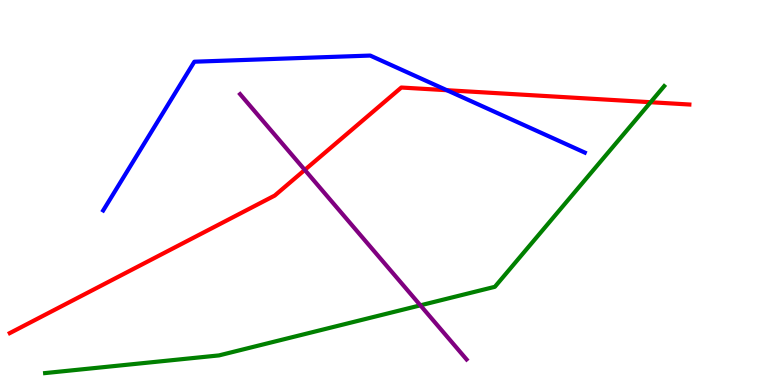[{'lines': ['blue', 'red'], 'intersections': [{'x': 5.77, 'y': 7.66}]}, {'lines': ['green', 'red'], 'intersections': [{'x': 8.4, 'y': 7.34}]}, {'lines': ['purple', 'red'], 'intersections': [{'x': 3.93, 'y': 5.59}]}, {'lines': ['blue', 'green'], 'intersections': []}, {'lines': ['blue', 'purple'], 'intersections': []}, {'lines': ['green', 'purple'], 'intersections': [{'x': 5.42, 'y': 2.07}]}]